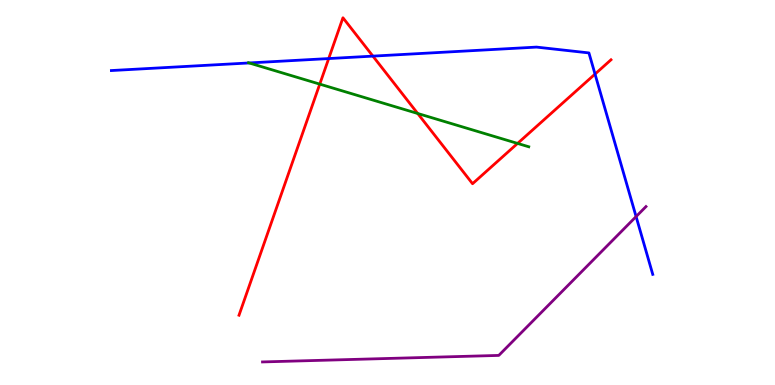[{'lines': ['blue', 'red'], 'intersections': [{'x': 4.24, 'y': 8.48}, {'x': 4.81, 'y': 8.54}, {'x': 7.68, 'y': 8.08}]}, {'lines': ['green', 'red'], 'intersections': [{'x': 4.13, 'y': 7.82}, {'x': 5.39, 'y': 7.05}, {'x': 6.68, 'y': 6.27}]}, {'lines': ['purple', 'red'], 'intersections': []}, {'lines': ['blue', 'green'], 'intersections': [{'x': 3.21, 'y': 8.36}]}, {'lines': ['blue', 'purple'], 'intersections': [{'x': 8.21, 'y': 4.37}]}, {'lines': ['green', 'purple'], 'intersections': []}]